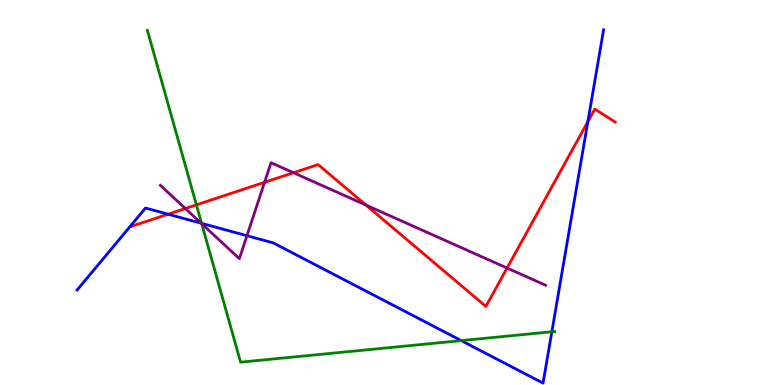[{'lines': ['blue', 'red'], 'intersections': [{'x': 2.17, 'y': 4.44}, {'x': 7.59, 'y': 6.84}]}, {'lines': ['green', 'red'], 'intersections': [{'x': 2.53, 'y': 4.68}]}, {'lines': ['purple', 'red'], 'intersections': [{'x': 2.39, 'y': 4.58}, {'x': 3.41, 'y': 5.27}, {'x': 3.79, 'y': 5.51}, {'x': 4.72, 'y': 4.67}, {'x': 6.54, 'y': 3.04}]}, {'lines': ['blue', 'green'], 'intersections': [{'x': 2.6, 'y': 4.2}, {'x': 5.95, 'y': 1.15}, {'x': 7.12, 'y': 1.38}]}, {'lines': ['blue', 'purple'], 'intersections': [{'x': 2.6, 'y': 4.2}, {'x': 3.19, 'y': 3.88}]}, {'lines': ['green', 'purple'], 'intersections': [{'x': 2.6, 'y': 4.19}]}]